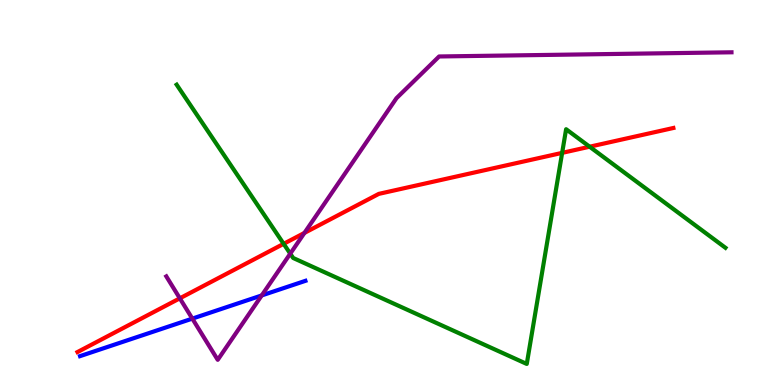[{'lines': ['blue', 'red'], 'intersections': []}, {'lines': ['green', 'red'], 'intersections': [{'x': 3.66, 'y': 3.67}, {'x': 7.25, 'y': 6.03}, {'x': 7.61, 'y': 6.19}]}, {'lines': ['purple', 'red'], 'intersections': [{'x': 2.32, 'y': 2.25}, {'x': 3.93, 'y': 3.95}]}, {'lines': ['blue', 'green'], 'intersections': []}, {'lines': ['blue', 'purple'], 'intersections': [{'x': 2.48, 'y': 1.72}, {'x': 3.38, 'y': 2.33}]}, {'lines': ['green', 'purple'], 'intersections': [{'x': 3.75, 'y': 3.41}]}]